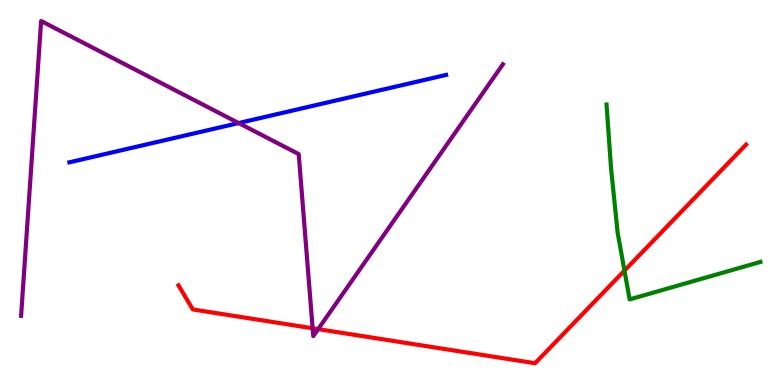[{'lines': ['blue', 'red'], 'intersections': []}, {'lines': ['green', 'red'], 'intersections': [{'x': 8.06, 'y': 2.97}]}, {'lines': ['purple', 'red'], 'intersections': [{'x': 4.03, 'y': 1.47}, {'x': 4.11, 'y': 1.45}]}, {'lines': ['blue', 'green'], 'intersections': []}, {'lines': ['blue', 'purple'], 'intersections': [{'x': 3.08, 'y': 6.8}]}, {'lines': ['green', 'purple'], 'intersections': []}]